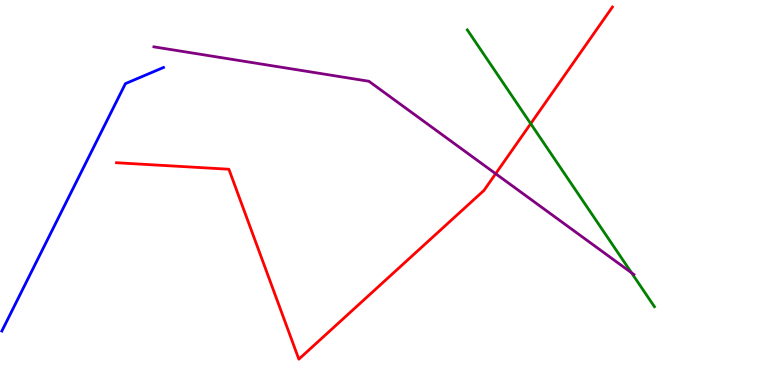[{'lines': ['blue', 'red'], 'intersections': []}, {'lines': ['green', 'red'], 'intersections': [{'x': 6.85, 'y': 6.79}]}, {'lines': ['purple', 'red'], 'intersections': [{'x': 6.4, 'y': 5.49}]}, {'lines': ['blue', 'green'], 'intersections': []}, {'lines': ['blue', 'purple'], 'intersections': []}, {'lines': ['green', 'purple'], 'intersections': [{'x': 8.15, 'y': 2.91}]}]